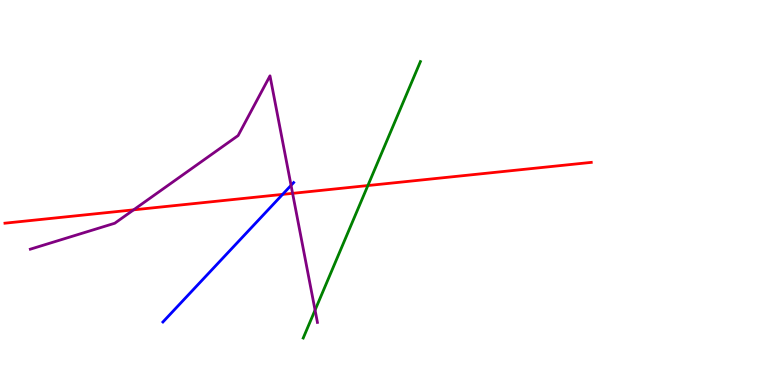[{'lines': ['blue', 'red'], 'intersections': [{'x': 3.65, 'y': 4.95}]}, {'lines': ['green', 'red'], 'intersections': [{'x': 4.75, 'y': 5.18}]}, {'lines': ['purple', 'red'], 'intersections': [{'x': 1.72, 'y': 4.55}, {'x': 3.78, 'y': 4.98}]}, {'lines': ['blue', 'green'], 'intersections': []}, {'lines': ['blue', 'purple'], 'intersections': [{'x': 3.76, 'y': 5.19}]}, {'lines': ['green', 'purple'], 'intersections': [{'x': 4.07, 'y': 1.95}]}]